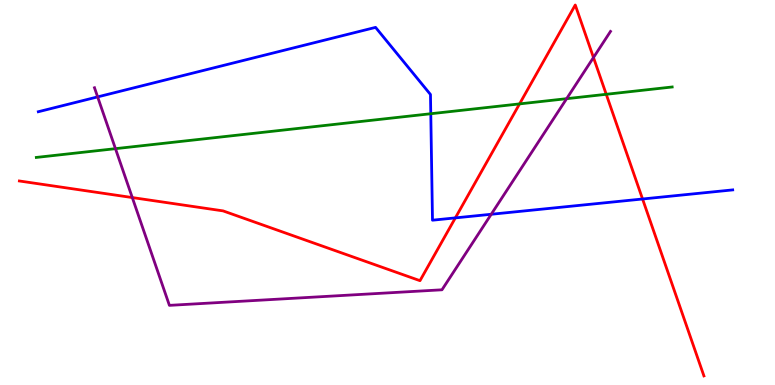[{'lines': ['blue', 'red'], 'intersections': [{'x': 5.88, 'y': 4.34}, {'x': 8.29, 'y': 4.83}]}, {'lines': ['green', 'red'], 'intersections': [{'x': 6.7, 'y': 7.3}, {'x': 7.82, 'y': 7.55}]}, {'lines': ['purple', 'red'], 'intersections': [{'x': 1.71, 'y': 4.87}, {'x': 7.66, 'y': 8.51}]}, {'lines': ['blue', 'green'], 'intersections': [{'x': 5.56, 'y': 7.05}]}, {'lines': ['blue', 'purple'], 'intersections': [{'x': 1.26, 'y': 7.48}, {'x': 6.34, 'y': 4.43}]}, {'lines': ['green', 'purple'], 'intersections': [{'x': 1.49, 'y': 6.14}, {'x': 7.31, 'y': 7.44}]}]